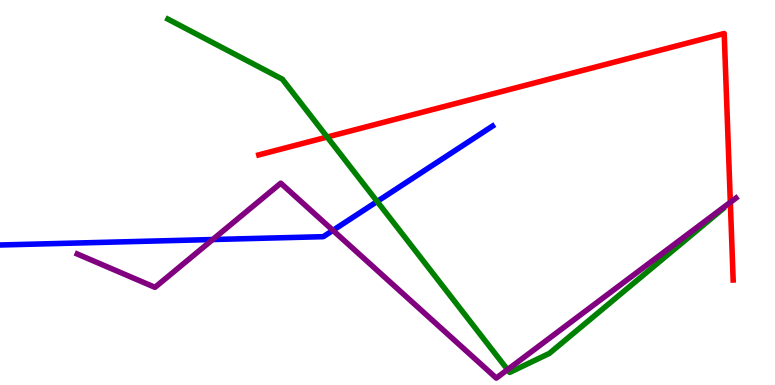[{'lines': ['blue', 'red'], 'intersections': []}, {'lines': ['green', 'red'], 'intersections': [{'x': 4.22, 'y': 6.44}]}, {'lines': ['purple', 'red'], 'intersections': [{'x': 9.42, 'y': 4.75}]}, {'lines': ['blue', 'green'], 'intersections': [{'x': 4.87, 'y': 4.77}]}, {'lines': ['blue', 'purple'], 'intersections': [{'x': 2.74, 'y': 3.78}, {'x': 4.3, 'y': 4.02}]}, {'lines': ['green', 'purple'], 'intersections': [{'x': 6.55, 'y': 0.399}]}]